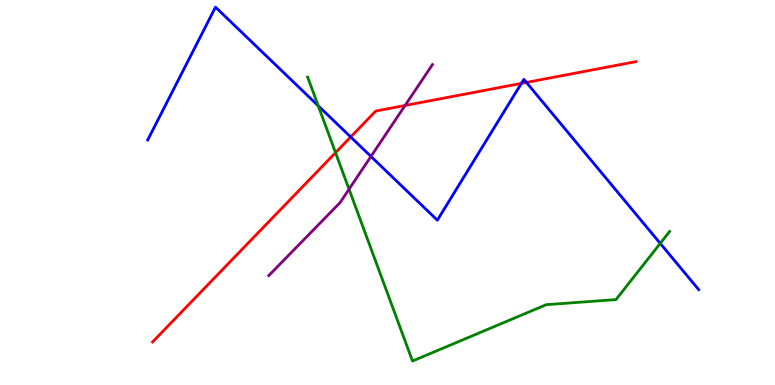[{'lines': ['blue', 'red'], 'intersections': [{'x': 4.53, 'y': 6.44}, {'x': 6.73, 'y': 7.83}, {'x': 6.79, 'y': 7.86}]}, {'lines': ['green', 'red'], 'intersections': [{'x': 4.33, 'y': 6.03}]}, {'lines': ['purple', 'red'], 'intersections': [{'x': 5.23, 'y': 7.26}]}, {'lines': ['blue', 'green'], 'intersections': [{'x': 4.11, 'y': 7.25}, {'x': 8.52, 'y': 3.68}]}, {'lines': ['blue', 'purple'], 'intersections': [{'x': 4.79, 'y': 5.94}]}, {'lines': ['green', 'purple'], 'intersections': [{'x': 4.5, 'y': 5.09}]}]